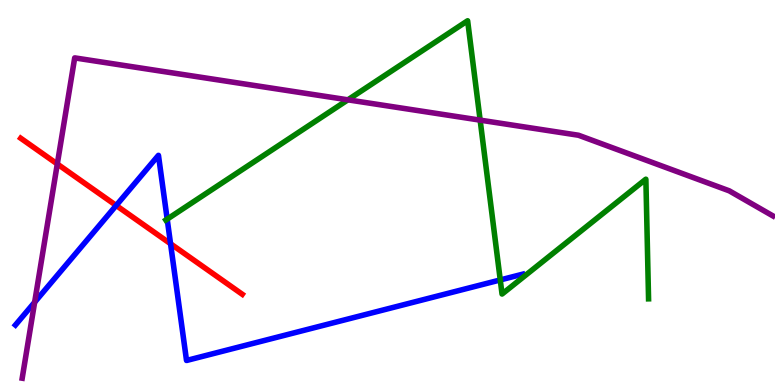[{'lines': ['blue', 'red'], 'intersections': [{'x': 1.5, 'y': 4.66}, {'x': 2.2, 'y': 3.67}]}, {'lines': ['green', 'red'], 'intersections': []}, {'lines': ['purple', 'red'], 'intersections': [{'x': 0.739, 'y': 5.74}]}, {'lines': ['blue', 'green'], 'intersections': [{'x': 2.16, 'y': 4.31}, {'x': 6.45, 'y': 2.73}]}, {'lines': ['blue', 'purple'], 'intersections': [{'x': 0.447, 'y': 2.15}]}, {'lines': ['green', 'purple'], 'intersections': [{'x': 4.49, 'y': 7.41}, {'x': 6.2, 'y': 6.88}]}]